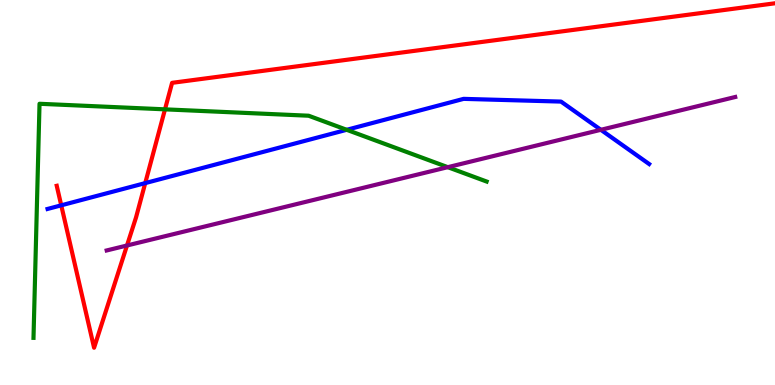[{'lines': ['blue', 'red'], 'intersections': [{'x': 0.79, 'y': 4.67}, {'x': 1.87, 'y': 5.24}]}, {'lines': ['green', 'red'], 'intersections': [{'x': 2.13, 'y': 7.16}]}, {'lines': ['purple', 'red'], 'intersections': [{'x': 1.64, 'y': 3.62}]}, {'lines': ['blue', 'green'], 'intersections': [{'x': 4.47, 'y': 6.63}]}, {'lines': ['blue', 'purple'], 'intersections': [{'x': 7.75, 'y': 6.63}]}, {'lines': ['green', 'purple'], 'intersections': [{'x': 5.78, 'y': 5.66}]}]